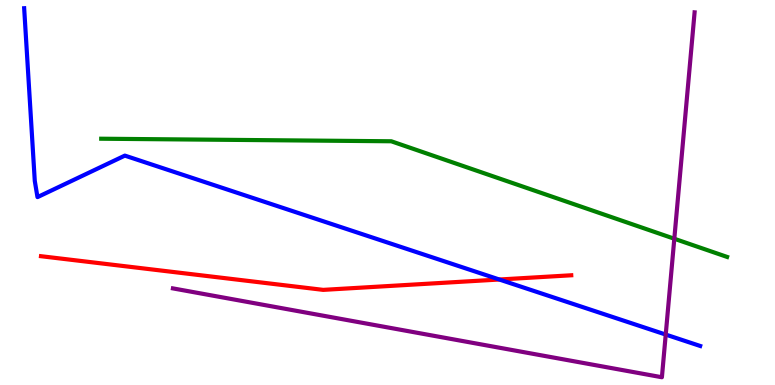[{'lines': ['blue', 'red'], 'intersections': [{'x': 6.44, 'y': 2.74}]}, {'lines': ['green', 'red'], 'intersections': []}, {'lines': ['purple', 'red'], 'intersections': []}, {'lines': ['blue', 'green'], 'intersections': []}, {'lines': ['blue', 'purple'], 'intersections': [{'x': 8.59, 'y': 1.31}]}, {'lines': ['green', 'purple'], 'intersections': [{'x': 8.7, 'y': 3.8}]}]